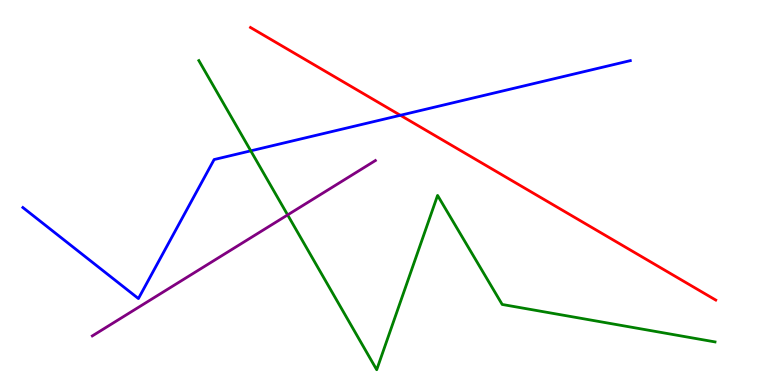[{'lines': ['blue', 'red'], 'intersections': [{'x': 5.17, 'y': 7.01}]}, {'lines': ['green', 'red'], 'intersections': []}, {'lines': ['purple', 'red'], 'intersections': []}, {'lines': ['blue', 'green'], 'intersections': [{'x': 3.24, 'y': 6.08}]}, {'lines': ['blue', 'purple'], 'intersections': []}, {'lines': ['green', 'purple'], 'intersections': [{'x': 3.71, 'y': 4.42}]}]